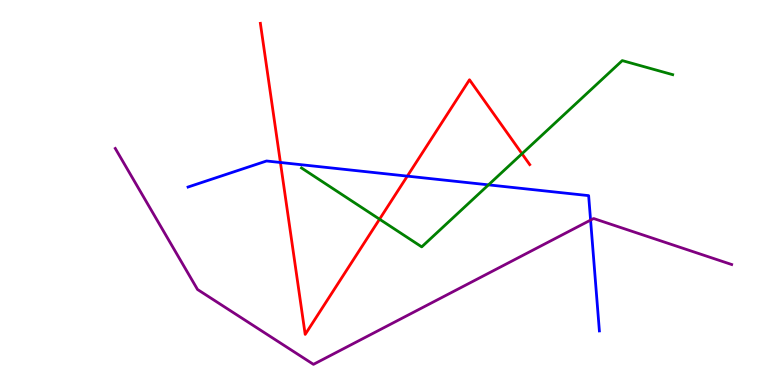[{'lines': ['blue', 'red'], 'intersections': [{'x': 3.62, 'y': 5.78}, {'x': 5.26, 'y': 5.43}]}, {'lines': ['green', 'red'], 'intersections': [{'x': 4.9, 'y': 4.31}, {'x': 6.74, 'y': 6.01}]}, {'lines': ['purple', 'red'], 'intersections': []}, {'lines': ['blue', 'green'], 'intersections': [{'x': 6.3, 'y': 5.2}]}, {'lines': ['blue', 'purple'], 'intersections': [{'x': 7.62, 'y': 4.28}]}, {'lines': ['green', 'purple'], 'intersections': []}]